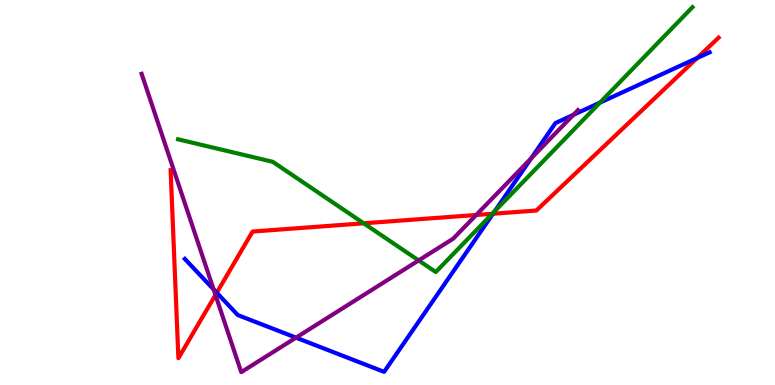[{'lines': ['blue', 'red'], 'intersections': [{'x': 2.8, 'y': 2.4}, {'x': 6.36, 'y': 4.45}, {'x': 8.99, 'y': 8.49}]}, {'lines': ['green', 'red'], 'intersections': [{'x': 4.69, 'y': 4.2}, {'x': 6.35, 'y': 4.45}]}, {'lines': ['purple', 'red'], 'intersections': [{'x': 2.78, 'y': 2.34}, {'x': 6.14, 'y': 4.42}]}, {'lines': ['blue', 'green'], 'intersections': [{'x': 6.38, 'y': 4.52}, {'x': 7.74, 'y': 7.33}]}, {'lines': ['blue', 'purple'], 'intersections': [{'x': 2.76, 'y': 2.48}, {'x': 3.82, 'y': 1.23}, {'x': 6.85, 'y': 5.89}, {'x': 7.4, 'y': 7.02}]}, {'lines': ['green', 'purple'], 'intersections': [{'x': 5.4, 'y': 3.24}]}]